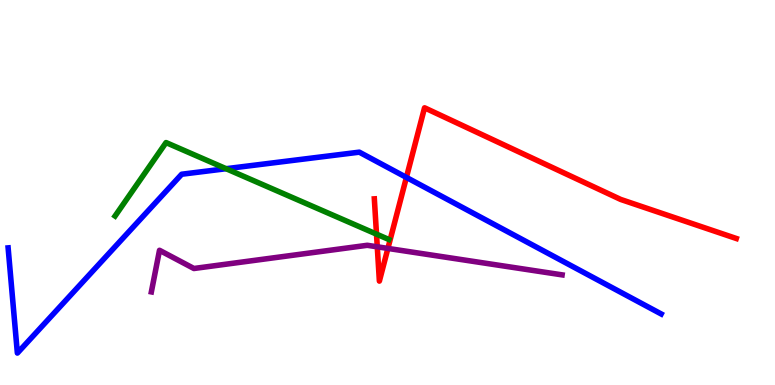[{'lines': ['blue', 'red'], 'intersections': [{'x': 5.24, 'y': 5.39}]}, {'lines': ['green', 'red'], 'intersections': [{'x': 4.86, 'y': 3.92}]}, {'lines': ['purple', 'red'], 'intersections': [{'x': 4.87, 'y': 3.59}, {'x': 5.01, 'y': 3.55}]}, {'lines': ['blue', 'green'], 'intersections': [{'x': 2.92, 'y': 5.62}]}, {'lines': ['blue', 'purple'], 'intersections': []}, {'lines': ['green', 'purple'], 'intersections': []}]